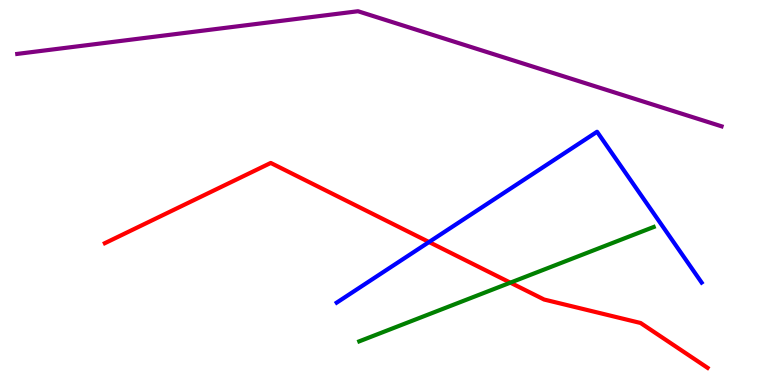[{'lines': ['blue', 'red'], 'intersections': [{'x': 5.54, 'y': 3.71}]}, {'lines': ['green', 'red'], 'intersections': [{'x': 6.59, 'y': 2.66}]}, {'lines': ['purple', 'red'], 'intersections': []}, {'lines': ['blue', 'green'], 'intersections': []}, {'lines': ['blue', 'purple'], 'intersections': []}, {'lines': ['green', 'purple'], 'intersections': []}]